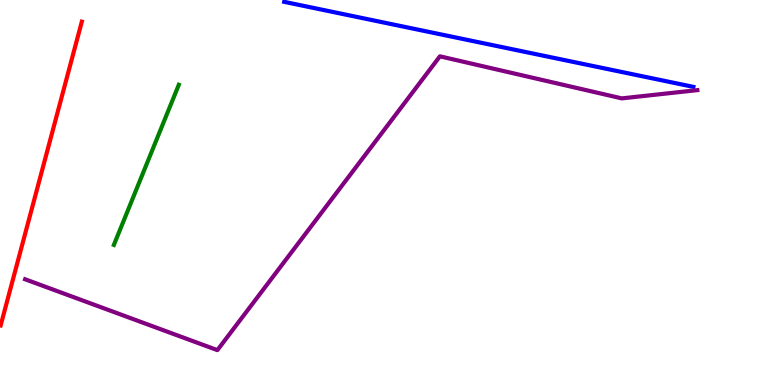[{'lines': ['blue', 'red'], 'intersections': []}, {'lines': ['green', 'red'], 'intersections': []}, {'lines': ['purple', 'red'], 'intersections': []}, {'lines': ['blue', 'green'], 'intersections': []}, {'lines': ['blue', 'purple'], 'intersections': []}, {'lines': ['green', 'purple'], 'intersections': []}]